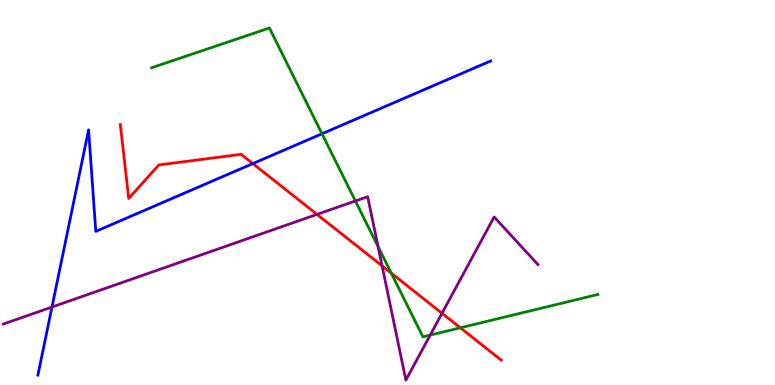[{'lines': ['blue', 'red'], 'intersections': [{'x': 3.26, 'y': 5.75}]}, {'lines': ['green', 'red'], 'intersections': [{'x': 5.05, 'y': 2.91}, {'x': 5.94, 'y': 1.49}]}, {'lines': ['purple', 'red'], 'intersections': [{'x': 4.09, 'y': 4.43}, {'x': 4.93, 'y': 3.09}, {'x': 5.7, 'y': 1.86}]}, {'lines': ['blue', 'green'], 'intersections': [{'x': 4.15, 'y': 6.53}]}, {'lines': ['blue', 'purple'], 'intersections': [{'x': 0.671, 'y': 2.02}]}, {'lines': ['green', 'purple'], 'intersections': [{'x': 4.59, 'y': 4.78}, {'x': 4.88, 'y': 3.59}, {'x': 5.55, 'y': 1.3}]}]